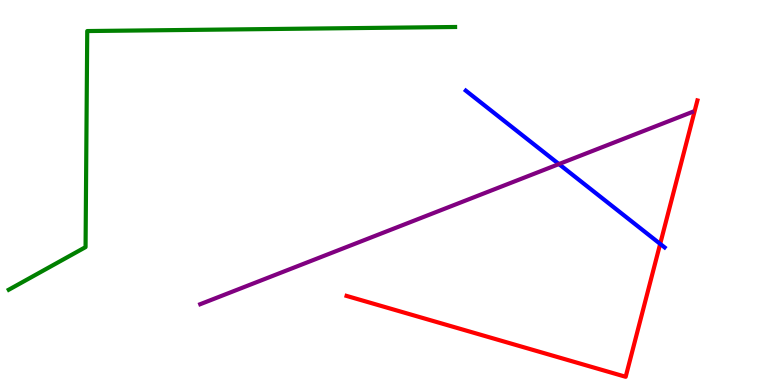[{'lines': ['blue', 'red'], 'intersections': [{'x': 8.52, 'y': 3.67}]}, {'lines': ['green', 'red'], 'intersections': []}, {'lines': ['purple', 'red'], 'intersections': []}, {'lines': ['blue', 'green'], 'intersections': []}, {'lines': ['blue', 'purple'], 'intersections': [{'x': 7.21, 'y': 5.74}]}, {'lines': ['green', 'purple'], 'intersections': []}]